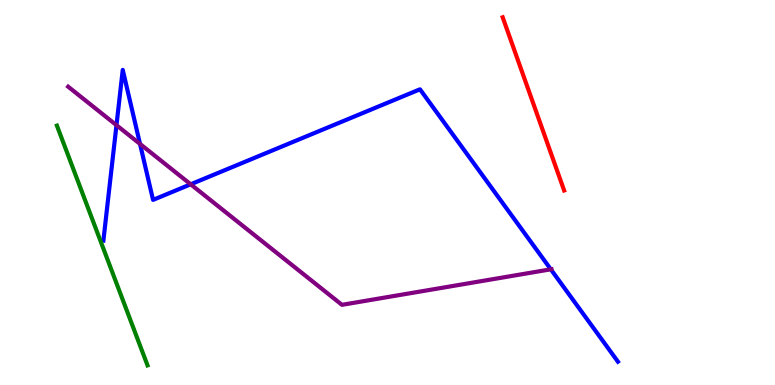[{'lines': ['blue', 'red'], 'intersections': []}, {'lines': ['green', 'red'], 'intersections': []}, {'lines': ['purple', 'red'], 'intersections': []}, {'lines': ['blue', 'green'], 'intersections': []}, {'lines': ['blue', 'purple'], 'intersections': [{'x': 1.5, 'y': 6.75}, {'x': 1.81, 'y': 6.26}, {'x': 2.46, 'y': 5.21}, {'x': 7.11, 'y': 3.0}]}, {'lines': ['green', 'purple'], 'intersections': []}]